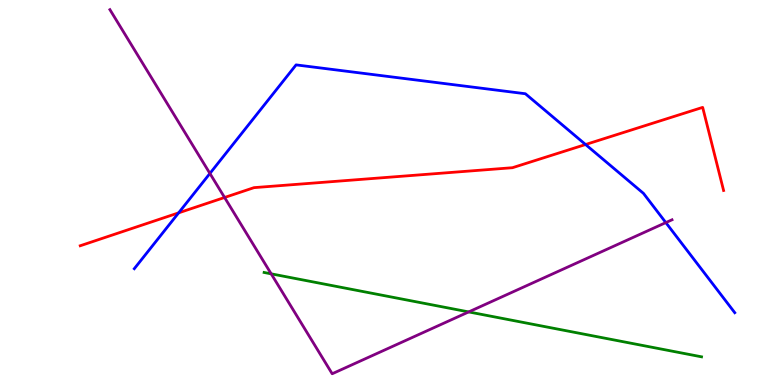[{'lines': ['blue', 'red'], 'intersections': [{'x': 2.3, 'y': 4.47}, {'x': 7.56, 'y': 6.25}]}, {'lines': ['green', 'red'], 'intersections': []}, {'lines': ['purple', 'red'], 'intersections': [{'x': 2.9, 'y': 4.87}]}, {'lines': ['blue', 'green'], 'intersections': []}, {'lines': ['blue', 'purple'], 'intersections': [{'x': 2.71, 'y': 5.49}, {'x': 8.59, 'y': 4.22}]}, {'lines': ['green', 'purple'], 'intersections': [{'x': 3.5, 'y': 2.89}, {'x': 6.05, 'y': 1.9}]}]